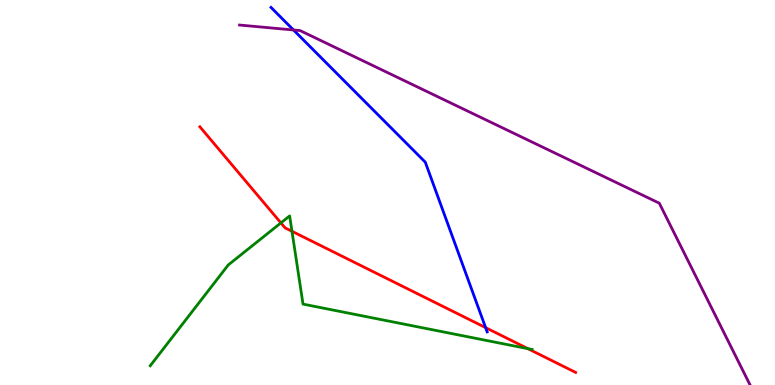[{'lines': ['blue', 'red'], 'intersections': [{'x': 6.27, 'y': 1.49}]}, {'lines': ['green', 'red'], 'intersections': [{'x': 3.62, 'y': 4.21}, {'x': 3.77, 'y': 3.99}, {'x': 6.81, 'y': 0.944}]}, {'lines': ['purple', 'red'], 'intersections': []}, {'lines': ['blue', 'green'], 'intersections': []}, {'lines': ['blue', 'purple'], 'intersections': [{'x': 3.79, 'y': 9.22}]}, {'lines': ['green', 'purple'], 'intersections': []}]